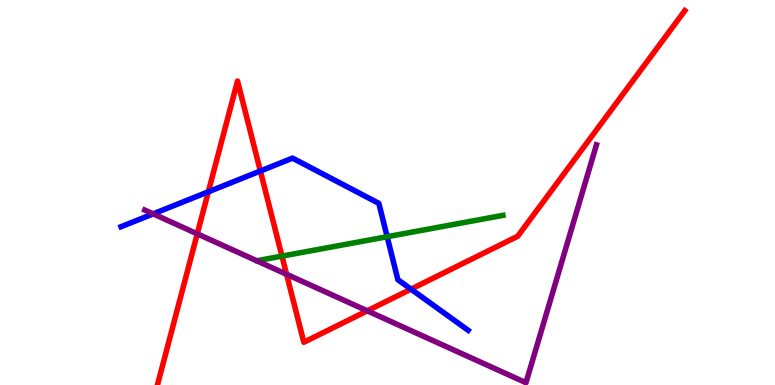[{'lines': ['blue', 'red'], 'intersections': [{'x': 2.69, 'y': 5.02}, {'x': 3.36, 'y': 5.56}, {'x': 5.3, 'y': 2.49}]}, {'lines': ['green', 'red'], 'intersections': [{'x': 3.64, 'y': 3.35}]}, {'lines': ['purple', 'red'], 'intersections': [{'x': 2.55, 'y': 3.93}, {'x': 3.7, 'y': 2.88}, {'x': 4.74, 'y': 1.93}]}, {'lines': ['blue', 'green'], 'intersections': [{'x': 5.0, 'y': 3.85}]}, {'lines': ['blue', 'purple'], 'intersections': [{'x': 1.98, 'y': 4.44}]}, {'lines': ['green', 'purple'], 'intersections': []}]